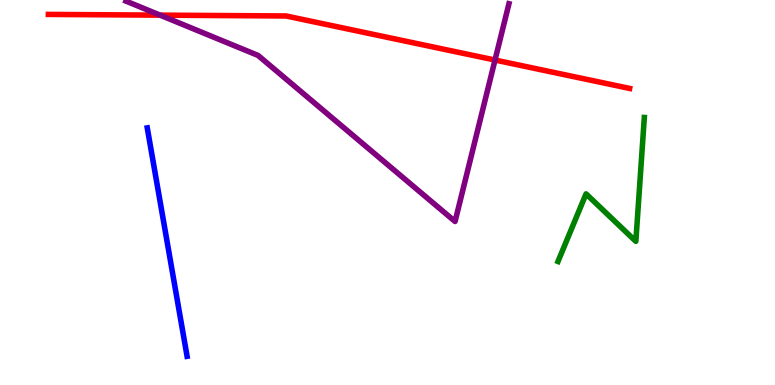[{'lines': ['blue', 'red'], 'intersections': []}, {'lines': ['green', 'red'], 'intersections': []}, {'lines': ['purple', 'red'], 'intersections': [{'x': 2.07, 'y': 9.61}, {'x': 6.39, 'y': 8.44}]}, {'lines': ['blue', 'green'], 'intersections': []}, {'lines': ['blue', 'purple'], 'intersections': []}, {'lines': ['green', 'purple'], 'intersections': []}]